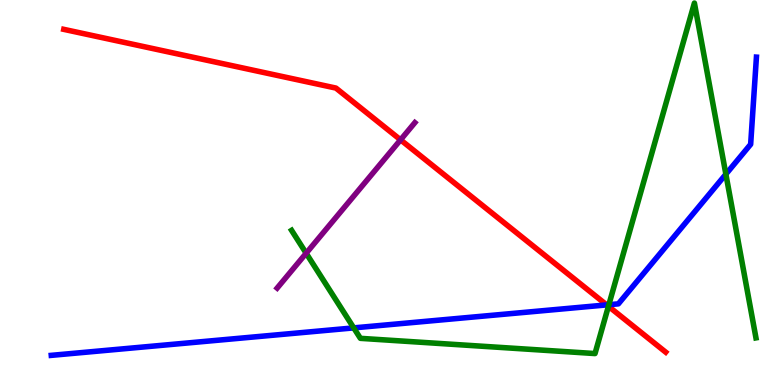[{'lines': ['blue', 'red'], 'intersections': [{'x': 7.83, 'y': 2.08}]}, {'lines': ['green', 'red'], 'intersections': [{'x': 7.85, 'y': 2.04}]}, {'lines': ['purple', 'red'], 'intersections': [{'x': 5.17, 'y': 6.37}]}, {'lines': ['blue', 'green'], 'intersections': [{'x': 4.56, 'y': 1.48}, {'x': 7.86, 'y': 2.09}, {'x': 9.37, 'y': 5.48}]}, {'lines': ['blue', 'purple'], 'intersections': []}, {'lines': ['green', 'purple'], 'intersections': [{'x': 3.95, 'y': 3.42}]}]